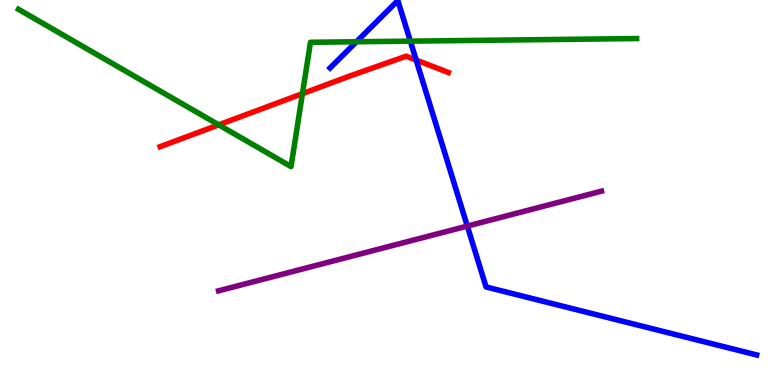[{'lines': ['blue', 'red'], 'intersections': [{'x': 5.37, 'y': 8.44}]}, {'lines': ['green', 'red'], 'intersections': [{'x': 2.82, 'y': 6.76}, {'x': 3.9, 'y': 7.57}]}, {'lines': ['purple', 'red'], 'intersections': []}, {'lines': ['blue', 'green'], 'intersections': [{'x': 4.6, 'y': 8.92}, {'x': 5.29, 'y': 8.93}]}, {'lines': ['blue', 'purple'], 'intersections': [{'x': 6.03, 'y': 4.13}]}, {'lines': ['green', 'purple'], 'intersections': []}]